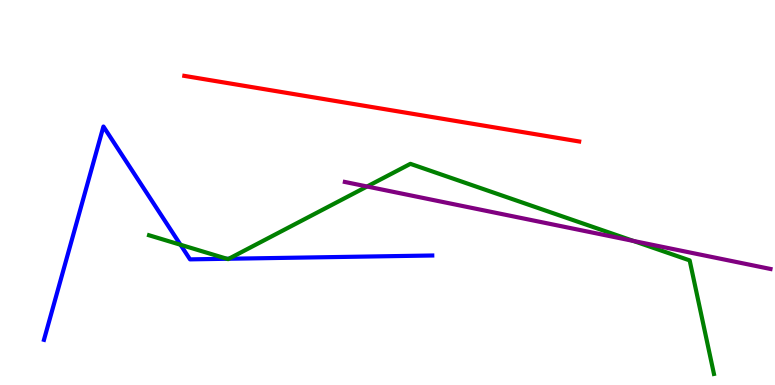[{'lines': ['blue', 'red'], 'intersections': []}, {'lines': ['green', 'red'], 'intersections': []}, {'lines': ['purple', 'red'], 'intersections': []}, {'lines': ['blue', 'green'], 'intersections': [{'x': 2.33, 'y': 3.64}, {'x': 2.93, 'y': 3.28}, {'x': 2.95, 'y': 3.28}]}, {'lines': ['blue', 'purple'], 'intersections': []}, {'lines': ['green', 'purple'], 'intersections': [{'x': 4.74, 'y': 5.16}, {'x': 8.17, 'y': 3.74}]}]